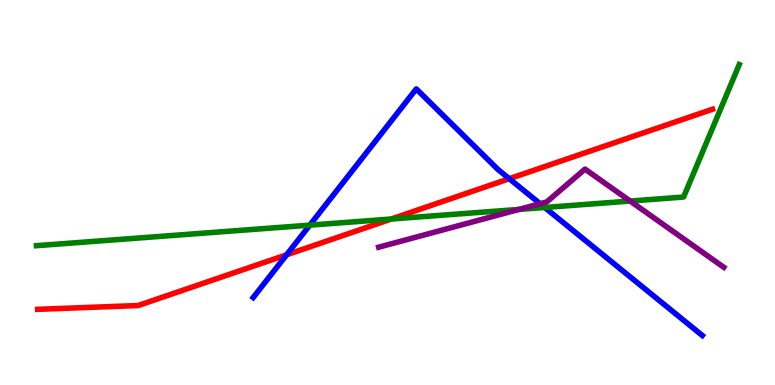[{'lines': ['blue', 'red'], 'intersections': [{'x': 3.7, 'y': 3.38}, {'x': 6.57, 'y': 5.36}]}, {'lines': ['green', 'red'], 'intersections': [{'x': 5.05, 'y': 4.31}]}, {'lines': ['purple', 'red'], 'intersections': []}, {'lines': ['blue', 'green'], 'intersections': [{'x': 4.0, 'y': 4.15}, {'x': 7.03, 'y': 4.61}]}, {'lines': ['blue', 'purple'], 'intersections': [{'x': 6.97, 'y': 4.71}]}, {'lines': ['green', 'purple'], 'intersections': [{'x': 6.7, 'y': 4.56}, {'x': 8.13, 'y': 4.78}]}]